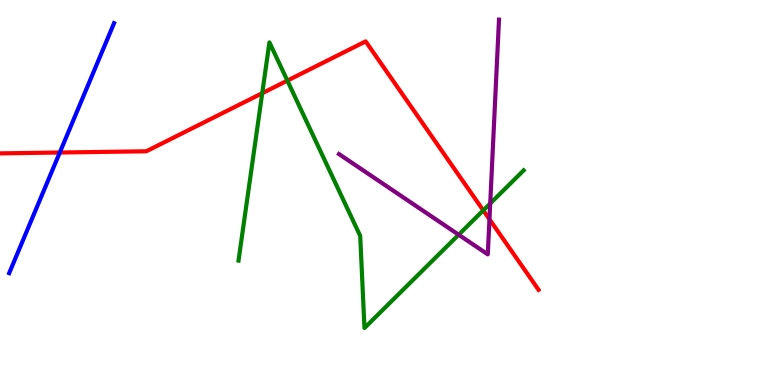[{'lines': ['blue', 'red'], 'intersections': [{'x': 0.771, 'y': 6.04}]}, {'lines': ['green', 'red'], 'intersections': [{'x': 3.38, 'y': 7.58}, {'x': 3.71, 'y': 7.91}, {'x': 6.24, 'y': 4.54}]}, {'lines': ['purple', 'red'], 'intersections': [{'x': 6.32, 'y': 4.3}]}, {'lines': ['blue', 'green'], 'intersections': []}, {'lines': ['blue', 'purple'], 'intersections': []}, {'lines': ['green', 'purple'], 'intersections': [{'x': 5.92, 'y': 3.9}, {'x': 6.33, 'y': 4.71}]}]